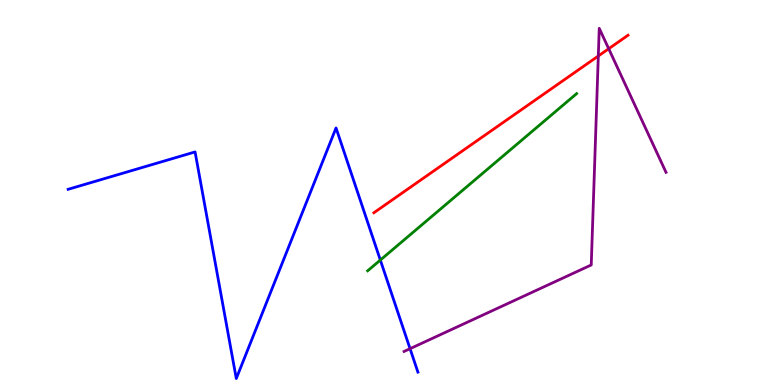[{'lines': ['blue', 'red'], 'intersections': []}, {'lines': ['green', 'red'], 'intersections': []}, {'lines': ['purple', 'red'], 'intersections': [{'x': 7.72, 'y': 8.55}, {'x': 7.85, 'y': 8.73}]}, {'lines': ['blue', 'green'], 'intersections': [{'x': 4.91, 'y': 3.25}]}, {'lines': ['blue', 'purple'], 'intersections': [{'x': 5.29, 'y': 0.943}]}, {'lines': ['green', 'purple'], 'intersections': []}]